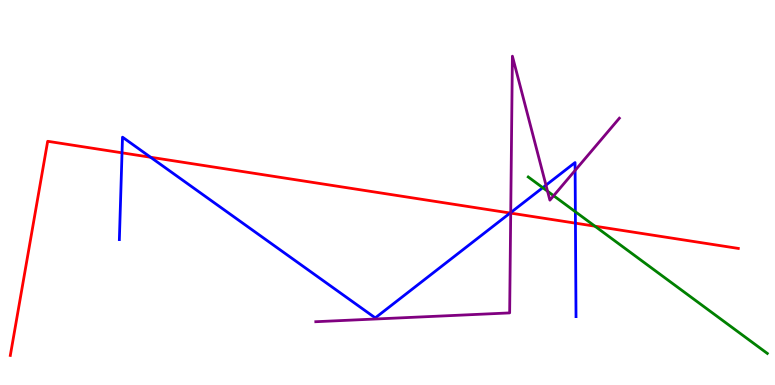[{'lines': ['blue', 'red'], 'intersections': [{'x': 1.57, 'y': 6.03}, {'x': 1.94, 'y': 5.92}, {'x': 6.58, 'y': 4.47}, {'x': 7.43, 'y': 4.2}]}, {'lines': ['green', 'red'], 'intersections': [{'x': 7.68, 'y': 4.13}]}, {'lines': ['purple', 'red'], 'intersections': [{'x': 6.59, 'y': 4.46}]}, {'lines': ['blue', 'green'], 'intersections': [{'x': 7.0, 'y': 5.13}, {'x': 7.42, 'y': 4.5}]}, {'lines': ['blue', 'purple'], 'intersections': [{'x': 6.59, 'y': 4.48}, {'x': 7.04, 'y': 5.19}, {'x': 7.42, 'y': 5.57}]}, {'lines': ['green', 'purple'], 'intersections': [{'x': 7.07, 'y': 5.03}, {'x': 7.14, 'y': 4.92}]}]